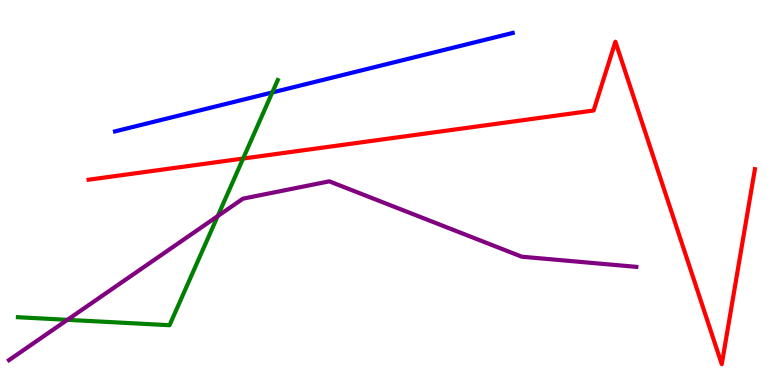[{'lines': ['blue', 'red'], 'intersections': []}, {'lines': ['green', 'red'], 'intersections': [{'x': 3.14, 'y': 5.88}]}, {'lines': ['purple', 'red'], 'intersections': []}, {'lines': ['blue', 'green'], 'intersections': [{'x': 3.51, 'y': 7.6}]}, {'lines': ['blue', 'purple'], 'intersections': []}, {'lines': ['green', 'purple'], 'intersections': [{'x': 0.87, 'y': 1.69}, {'x': 2.81, 'y': 4.39}]}]